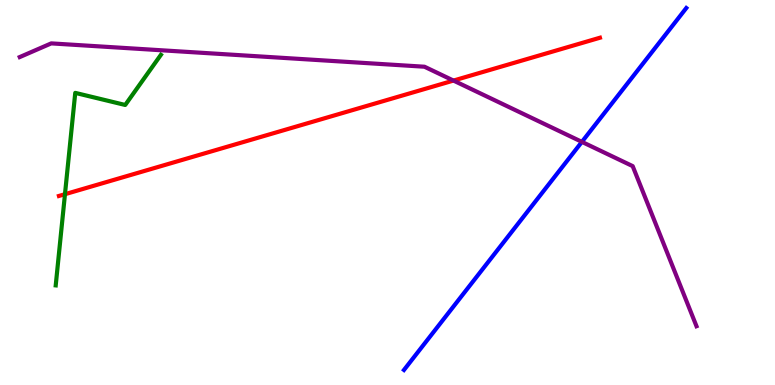[{'lines': ['blue', 'red'], 'intersections': []}, {'lines': ['green', 'red'], 'intersections': [{'x': 0.838, 'y': 4.96}]}, {'lines': ['purple', 'red'], 'intersections': [{'x': 5.85, 'y': 7.91}]}, {'lines': ['blue', 'green'], 'intersections': []}, {'lines': ['blue', 'purple'], 'intersections': [{'x': 7.51, 'y': 6.32}]}, {'lines': ['green', 'purple'], 'intersections': []}]